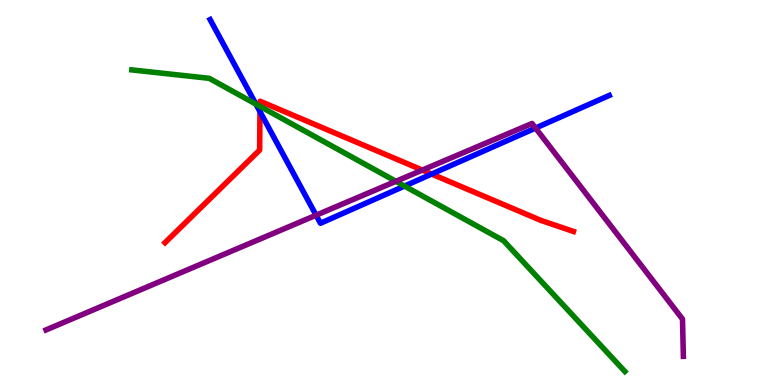[{'lines': ['blue', 'red'], 'intersections': [{'x': 3.35, 'y': 7.1}, {'x': 5.57, 'y': 5.48}]}, {'lines': ['green', 'red'], 'intersections': [{'x': 3.35, 'y': 7.24}]}, {'lines': ['purple', 'red'], 'intersections': [{'x': 5.45, 'y': 5.58}]}, {'lines': ['blue', 'green'], 'intersections': [{'x': 3.3, 'y': 7.3}, {'x': 5.22, 'y': 5.17}]}, {'lines': ['blue', 'purple'], 'intersections': [{'x': 4.08, 'y': 4.41}, {'x': 6.91, 'y': 6.67}]}, {'lines': ['green', 'purple'], 'intersections': [{'x': 5.11, 'y': 5.29}]}]